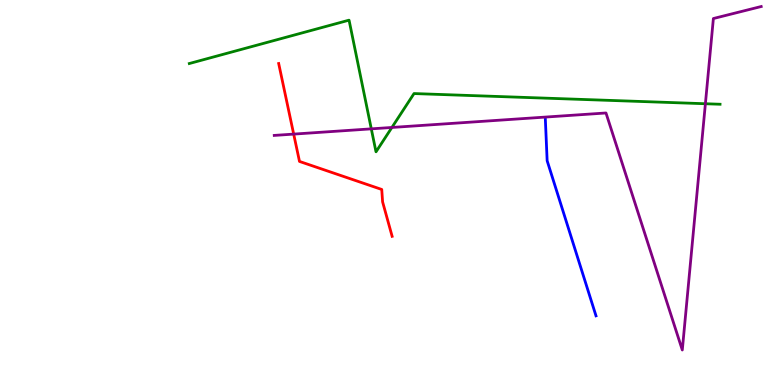[{'lines': ['blue', 'red'], 'intersections': []}, {'lines': ['green', 'red'], 'intersections': []}, {'lines': ['purple', 'red'], 'intersections': [{'x': 3.79, 'y': 6.52}]}, {'lines': ['blue', 'green'], 'intersections': []}, {'lines': ['blue', 'purple'], 'intersections': []}, {'lines': ['green', 'purple'], 'intersections': [{'x': 4.79, 'y': 6.65}, {'x': 5.06, 'y': 6.69}, {'x': 9.1, 'y': 7.31}]}]